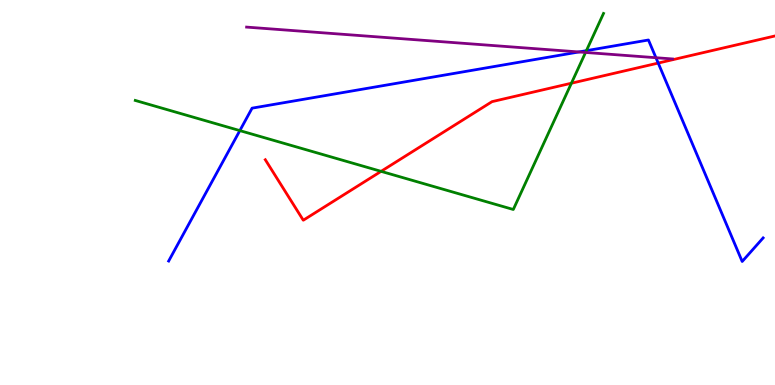[{'lines': ['blue', 'red'], 'intersections': [{'x': 8.49, 'y': 8.36}]}, {'lines': ['green', 'red'], 'intersections': [{'x': 4.92, 'y': 5.55}, {'x': 7.37, 'y': 7.84}]}, {'lines': ['purple', 'red'], 'intersections': []}, {'lines': ['blue', 'green'], 'intersections': [{'x': 3.09, 'y': 6.61}, {'x': 7.57, 'y': 8.68}]}, {'lines': ['blue', 'purple'], 'intersections': [{'x': 7.47, 'y': 8.65}, {'x': 8.46, 'y': 8.5}]}, {'lines': ['green', 'purple'], 'intersections': [{'x': 7.56, 'y': 8.64}]}]